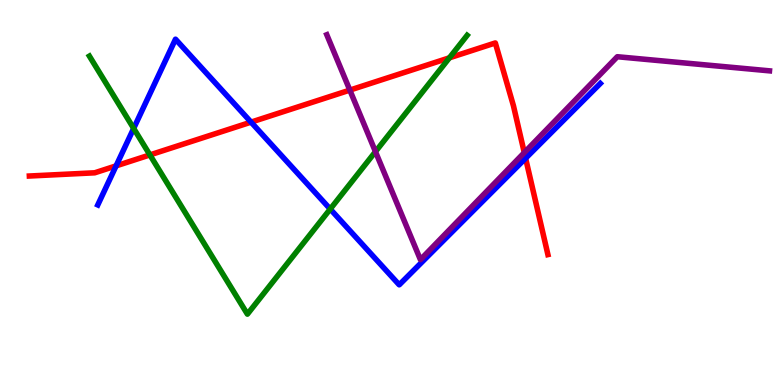[{'lines': ['blue', 'red'], 'intersections': [{'x': 1.5, 'y': 5.69}, {'x': 3.24, 'y': 6.83}, {'x': 6.78, 'y': 5.89}]}, {'lines': ['green', 'red'], 'intersections': [{'x': 1.93, 'y': 5.98}, {'x': 5.8, 'y': 8.5}]}, {'lines': ['purple', 'red'], 'intersections': [{'x': 4.51, 'y': 7.66}, {'x': 6.77, 'y': 6.04}]}, {'lines': ['blue', 'green'], 'intersections': [{'x': 1.72, 'y': 6.66}, {'x': 4.26, 'y': 4.57}]}, {'lines': ['blue', 'purple'], 'intersections': []}, {'lines': ['green', 'purple'], 'intersections': [{'x': 4.84, 'y': 6.06}]}]